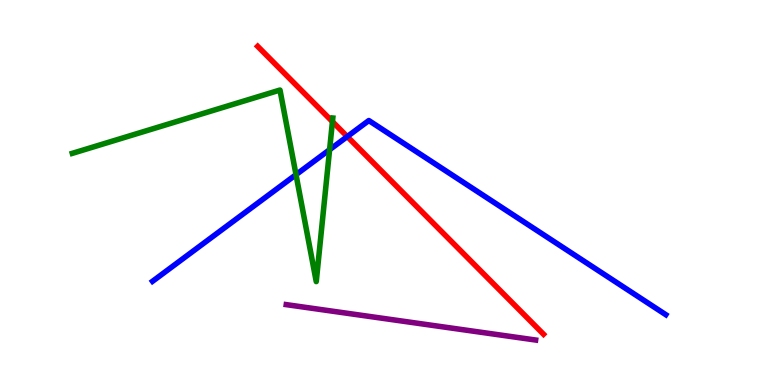[{'lines': ['blue', 'red'], 'intersections': [{'x': 4.48, 'y': 6.45}]}, {'lines': ['green', 'red'], 'intersections': [{'x': 4.29, 'y': 6.84}]}, {'lines': ['purple', 'red'], 'intersections': []}, {'lines': ['blue', 'green'], 'intersections': [{'x': 3.82, 'y': 5.46}, {'x': 4.25, 'y': 6.11}]}, {'lines': ['blue', 'purple'], 'intersections': []}, {'lines': ['green', 'purple'], 'intersections': []}]